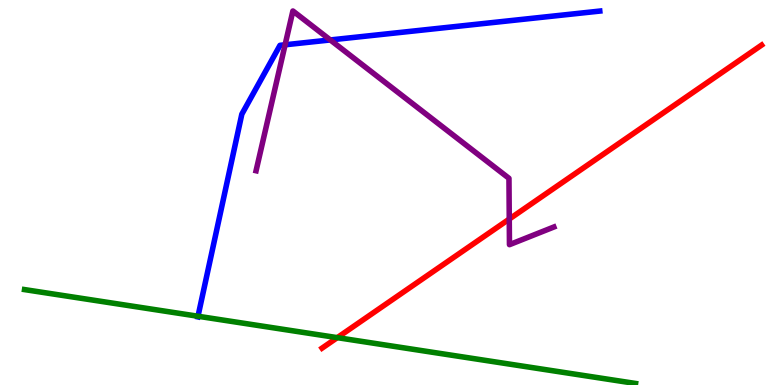[{'lines': ['blue', 'red'], 'intersections': []}, {'lines': ['green', 'red'], 'intersections': [{'x': 4.35, 'y': 1.23}]}, {'lines': ['purple', 'red'], 'intersections': [{'x': 6.57, 'y': 4.31}]}, {'lines': ['blue', 'green'], 'intersections': [{'x': 2.55, 'y': 1.79}]}, {'lines': ['blue', 'purple'], 'intersections': [{'x': 3.68, 'y': 8.84}, {'x': 4.26, 'y': 8.96}]}, {'lines': ['green', 'purple'], 'intersections': []}]